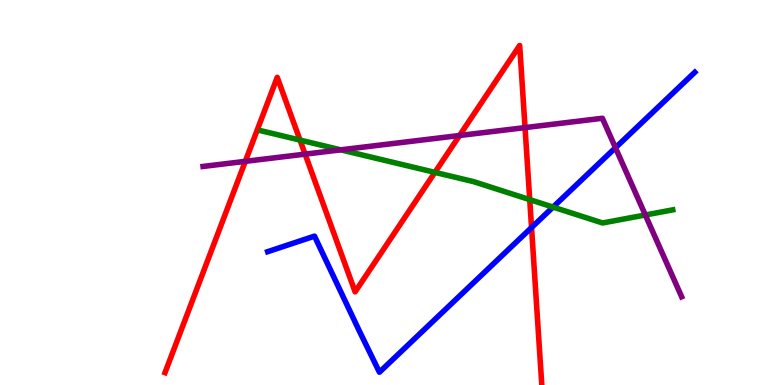[{'lines': ['blue', 'red'], 'intersections': [{'x': 6.86, 'y': 4.09}]}, {'lines': ['green', 'red'], 'intersections': [{'x': 3.87, 'y': 6.36}, {'x': 5.61, 'y': 5.52}, {'x': 6.84, 'y': 4.81}]}, {'lines': ['purple', 'red'], 'intersections': [{'x': 3.17, 'y': 5.81}, {'x': 3.94, 'y': 6.0}, {'x': 5.93, 'y': 6.48}, {'x': 6.77, 'y': 6.69}]}, {'lines': ['blue', 'green'], 'intersections': [{'x': 7.14, 'y': 4.62}]}, {'lines': ['blue', 'purple'], 'intersections': [{'x': 7.94, 'y': 6.16}]}, {'lines': ['green', 'purple'], 'intersections': [{'x': 4.4, 'y': 6.11}, {'x': 8.33, 'y': 4.42}]}]